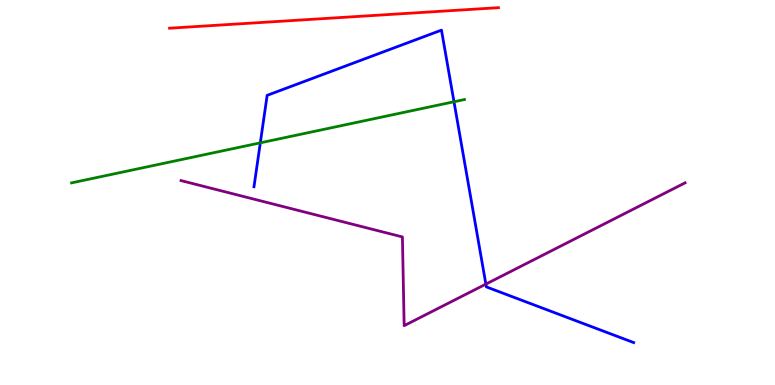[{'lines': ['blue', 'red'], 'intersections': []}, {'lines': ['green', 'red'], 'intersections': []}, {'lines': ['purple', 'red'], 'intersections': []}, {'lines': ['blue', 'green'], 'intersections': [{'x': 3.36, 'y': 6.29}, {'x': 5.86, 'y': 7.36}]}, {'lines': ['blue', 'purple'], 'intersections': [{'x': 6.27, 'y': 2.62}]}, {'lines': ['green', 'purple'], 'intersections': []}]